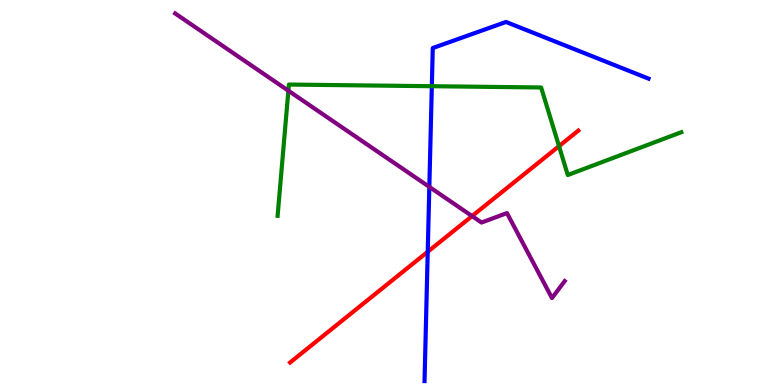[{'lines': ['blue', 'red'], 'intersections': [{'x': 5.52, 'y': 3.46}]}, {'lines': ['green', 'red'], 'intersections': [{'x': 7.21, 'y': 6.2}]}, {'lines': ['purple', 'red'], 'intersections': [{'x': 6.09, 'y': 4.39}]}, {'lines': ['blue', 'green'], 'intersections': [{'x': 5.57, 'y': 7.76}]}, {'lines': ['blue', 'purple'], 'intersections': [{'x': 5.54, 'y': 5.15}]}, {'lines': ['green', 'purple'], 'intersections': [{'x': 3.72, 'y': 7.64}]}]